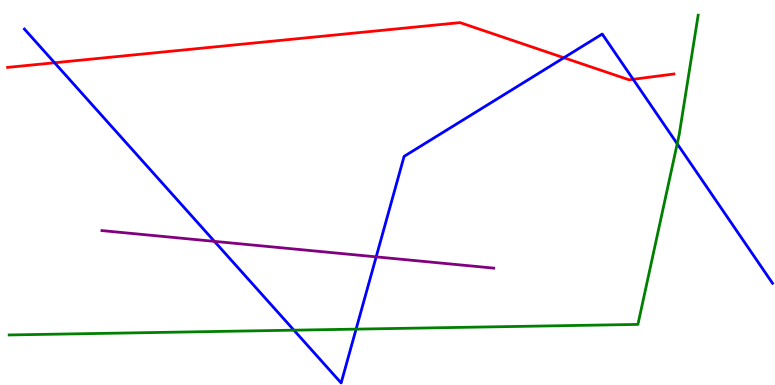[{'lines': ['blue', 'red'], 'intersections': [{'x': 0.704, 'y': 8.37}, {'x': 7.28, 'y': 8.5}, {'x': 8.17, 'y': 7.94}]}, {'lines': ['green', 'red'], 'intersections': []}, {'lines': ['purple', 'red'], 'intersections': []}, {'lines': ['blue', 'green'], 'intersections': [{'x': 3.79, 'y': 1.42}, {'x': 4.59, 'y': 1.45}, {'x': 8.74, 'y': 6.27}]}, {'lines': ['blue', 'purple'], 'intersections': [{'x': 2.77, 'y': 3.73}, {'x': 4.85, 'y': 3.33}]}, {'lines': ['green', 'purple'], 'intersections': []}]